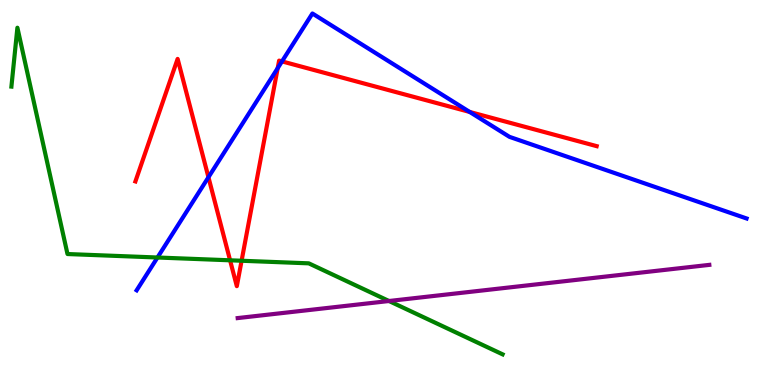[{'lines': ['blue', 'red'], 'intersections': [{'x': 2.69, 'y': 5.4}, {'x': 3.58, 'y': 8.23}, {'x': 3.64, 'y': 8.41}, {'x': 6.06, 'y': 7.09}]}, {'lines': ['green', 'red'], 'intersections': [{'x': 2.97, 'y': 3.24}, {'x': 3.12, 'y': 3.23}]}, {'lines': ['purple', 'red'], 'intersections': []}, {'lines': ['blue', 'green'], 'intersections': [{'x': 2.03, 'y': 3.31}]}, {'lines': ['blue', 'purple'], 'intersections': []}, {'lines': ['green', 'purple'], 'intersections': [{'x': 5.02, 'y': 2.18}]}]